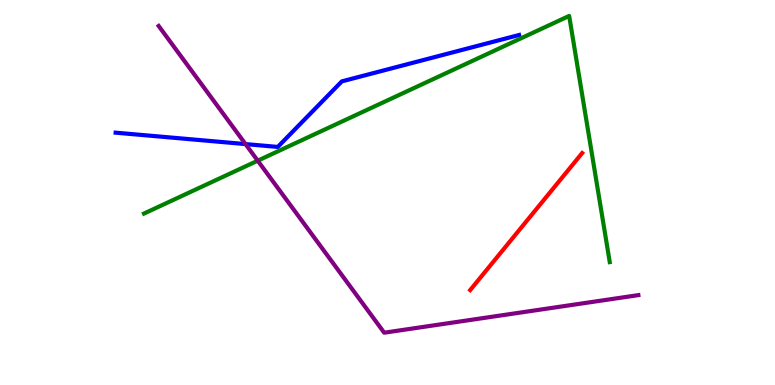[{'lines': ['blue', 'red'], 'intersections': []}, {'lines': ['green', 'red'], 'intersections': []}, {'lines': ['purple', 'red'], 'intersections': []}, {'lines': ['blue', 'green'], 'intersections': []}, {'lines': ['blue', 'purple'], 'intersections': [{'x': 3.17, 'y': 6.26}]}, {'lines': ['green', 'purple'], 'intersections': [{'x': 3.33, 'y': 5.83}]}]